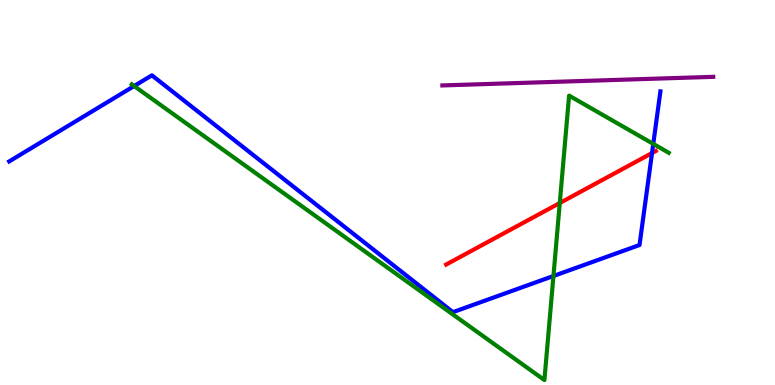[{'lines': ['blue', 'red'], 'intersections': [{'x': 8.41, 'y': 6.02}]}, {'lines': ['green', 'red'], 'intersections': [{'x': 7.22, 'y': 4.73}]}, {'lines': ['purple', 'red'], 'intersections': []}, {'lines': ['blue', 'green'], 'intersections': [{'x': 1.73, 'y': 7.77}, {'x': 7.14, 'y': 2.83}, {'x': 8.43, 'y': 6.26}]}, {'lines': ['blue', 'purple'], 'intersections': []}, {'lines': ['green', 'purple'], 'intersections': []}]